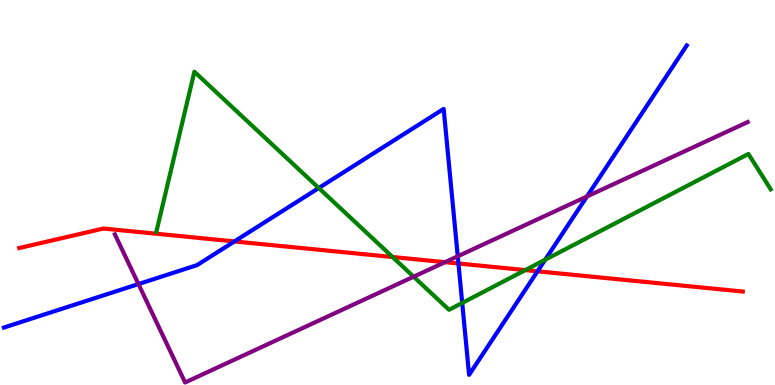[{'lines': ['blue', 'red'], 'intersections': [{'x': 3.03, 'y': 3.73}, {'x': 5.92, 'y': 3.16}, {'x': 6.94, 'y': 2.95}]}, {'lines': ['green', 'red'], 'intersections': [{'x': 5.07, 'y': 3.32}, {'x': 6.78, 'y': 2.98}]}, {'lines': ['purple', 'red'], 'intersections': [{'x': 5.74, 'y': 3.19}]}, {'lines': ['blue', 'green'], 'intersections': [{'x': 4.11, 'y': 5.12}, {'x': 5.96, 'y': 2.13}, {'x': 7.03, 'y': 3.25}]}, {'lines': ['blue', 'purple'], 'intersections': [{'x': 1.79, 'y': 2.62}, {'x': 5.91, 'y': 3.34}, {'x': 7.57, 'y': 4.9}]}, {'lines': ['green', 'purple'], 'intersections': [{'x': 5.34, 'y': 2.81}]}]